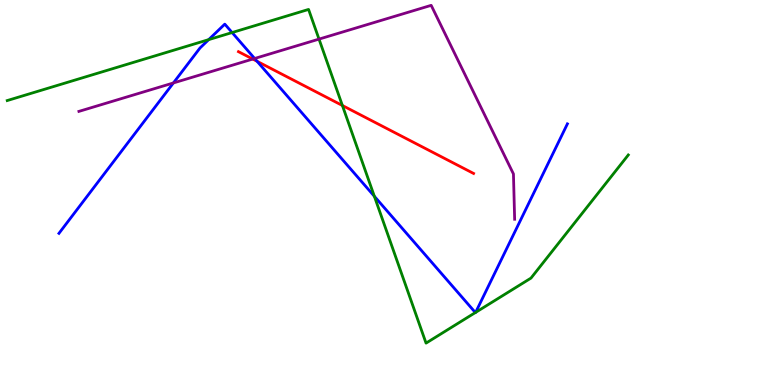[{'lines': ['blue', 'red'], 'intersections': [{'x': 3.32, 'y': 8.41}]}, {'lines': ['green', 'red'], 'intersections': [{'x': 4.42, 'y': 7.26}]}, {'lines': ['purple', 'red'], 'intersections': [{'x': 3.26, 'y': 8.47}]}, {'lines': ['blue', 'green'], 'intersections': [{'x': 2.69, 'y': 8.97}, {'x': 2.99, 'y': 9.15}, {'x': 4.83, 'y': 4.9}, {'x': 6.13, 'y': 1.88}, {'x': 6.14, 'y': 1.89}]}, {'lines': ['blue', 'purple'], 'intersections': [{'x': 2.24, 'y': 7.85}, {'x': 3.29, 'y': 8.48}]}, {'lines': ['green', 'purple'], 'intersections': [{'x': 4.12, 'y': 8.98}]}]